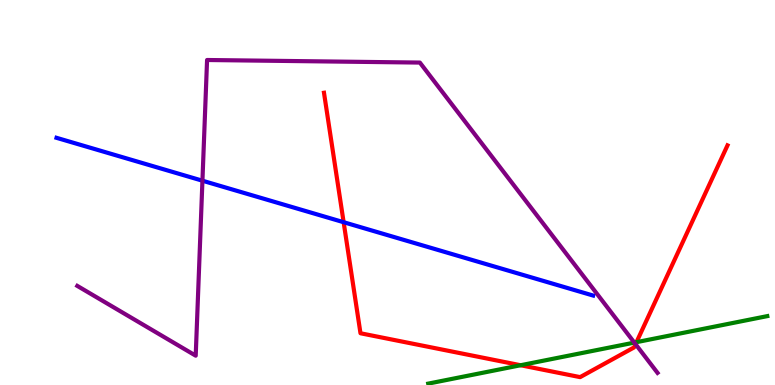[{'lines': ['blue', 'red'], 'intersections': [{'x': 4.43, 'y': 4.23}]}, {'lines': ['green', 'red'], 'intersections': [{'x': 6.72, 'y': 0.513}, {'x': 8.21, 'y': 1.11}]}, {'lines': ['purple', 'red'], 'intersections': [{'x': 8.2, 'y': 1.06}]}, {'lines': ['blue', 'green'], 'intersections': []}, {'lines': ['blue', 'purple'], 'intersections': [{'x': 2.61, 'y': 5.31}]}, {'lines': ['green', 'purple'], 'intersections': [{'x': 8.19, 'y': 1.1}]}]